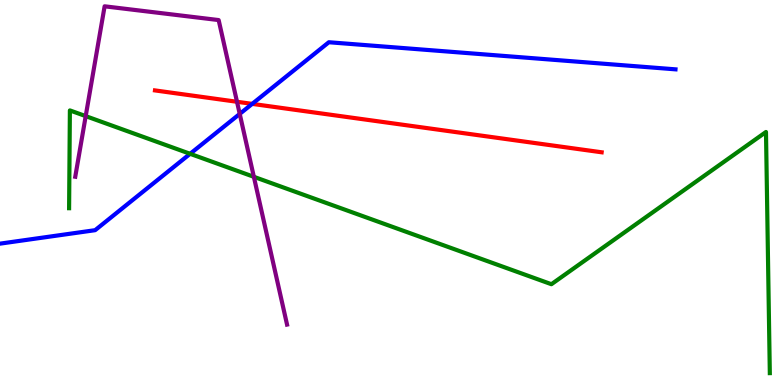[{'lines': ['blue', 'red'], 'intersections': [{'x': 3.25, 'y': 7.3}]}, {'lines': ['green', 'red'], 'intersections': []}, {'lines': ['purple', 'red'], 'intersections': [{'x': 3.06, 'y': 7.36}]}, {'lines': ['blue', 'green'], 'intersections': [{'x': 2.45, 'y': 6.01}]}, {'lines': ['blue', 'purple'], 'intersections': [{'x': 3.09, 'y': 7.04}]}, {'lines': ['green', 'purple'], 'intersections': [{'x': 1.11, 'y': 6.98}, {'x': 3.28, 'y': 5.41}]}]